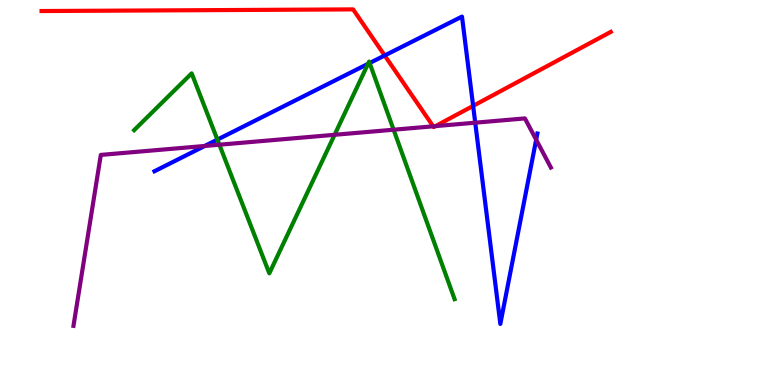[{'lines': ['blue', 'red'], 'intersections': [{'x': 4.96, 'y': 8.56}, {'x': 6.1, 'y': 7.25}]}, {'lines': ['green', 'red'], 'intersections': []}, {'lines': ['purple', 'red'], 'intersections': [{'x': 5.59, 'y': 6.72}, {'x': 5.62, 'y': 6.72}]}, {'lines': ['blue', 'green'], 'intersections': [{'x': 2.81, 'y': 6.37}, {'x': 4.75, 'y': 8.34}, {'x': 4.77, 'y': 8.36}]}, {'lines': ['blue', 'purple'], 'intersections': [{'x': 2.64, 'y': 6.21}, {'x': 6.13, 'y': 6.81}, {'x': 6.92, 'y': 6.37}]}, {'lines': ['green', 'purple'], 'intersections': [{'x': 2.83, 'y': 6.24}, {'x': 4.32, 'y': 6.5}, {'x': 5.08, 'y': 6.63}]}]